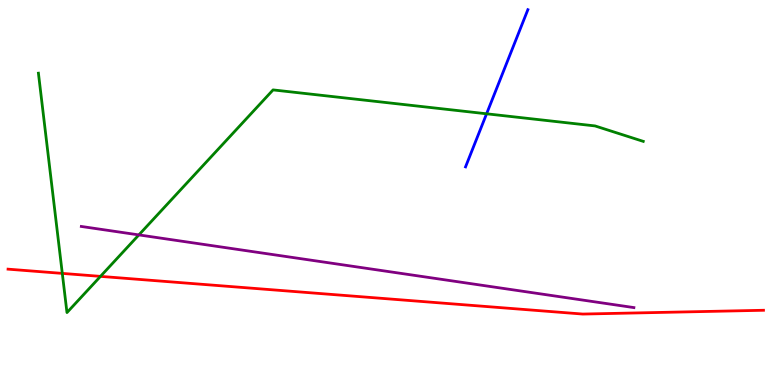[{'lines': ['blue', 'red'], 'intersections': []}, {'lines': ['green', 'red'], 'intersections': [{'x': 0.804, 'y': 2.9}, {'x': 1.3, 'y': 2.82}]}, {'lines': ['purple', 'red'], 'intersections': []}, {'lines': ['blue', 'green'], 'intersections': [{'x': 6.28, 'y': 7.04}]}, {'lines': ['blue', 'purple'], 'intersections': []}, {'lines': ['green', 'purple'], 'intersections': [{'x': 1.79, 'y': 3.9}]}]